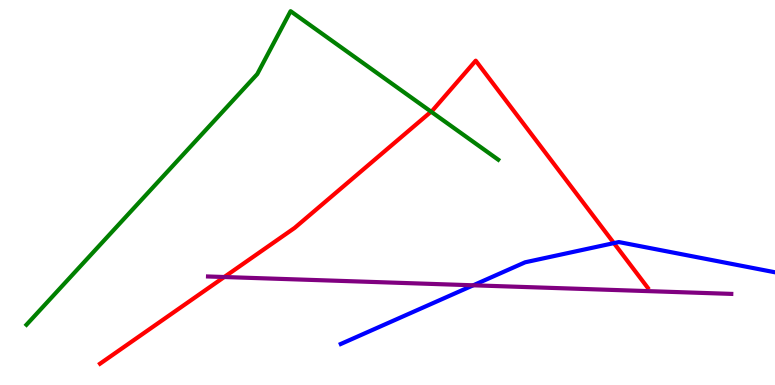[{'lines': ['blue', 'red'], 'intersections': [{'x': 7.92, 'y': 3.69}]}, {'lines': ['green', 'red'], 'intersections': [{'x': 5.56, 'y': 7.1}]}, {'lines': ['purple', 'red'], 'intersections': [{'x': 2.89, 'y': 2.8}]}, {'lines': ['blue', 'green'], 'intersections': []}, {'lines': ['blue', 'purple'], 'intersections': [{'x': 6.11, 'y': 2.59}]}, {'lines': ['green', 'purple'], 'intersections': []}]